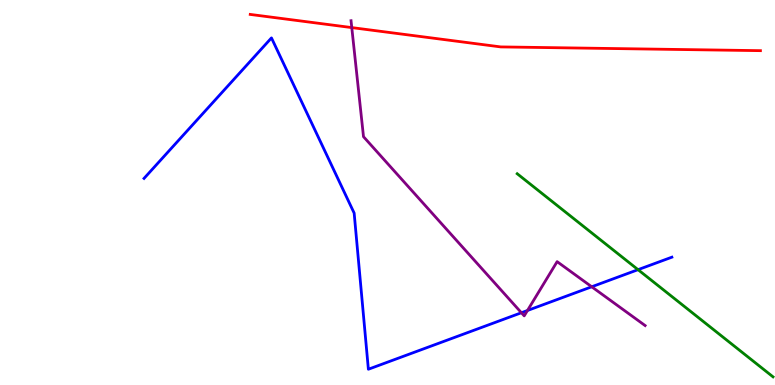[{'lines': ['blue', 'red'], 'intersections': []}, {'lines': ['green', 'red'], 'intersections': []}, {'lines': ['purple', 'red'], 'intersections': [{'x': 4.54, 'y': 9.28}]}, {'lines': ['blue', 'green'], 'intersections': [{'x': 8.23, 'y': 3.0}]}, {'lines': ['blue', 'purple'], 'intersections': [{'x': 6.73, 'y': 1.88}, {'x': 6.81, 'y': 1.94}, {'x': 7.64, 'y': 2.55}]}, {'lines': ['green', 'purple'], 'intersections': []}]